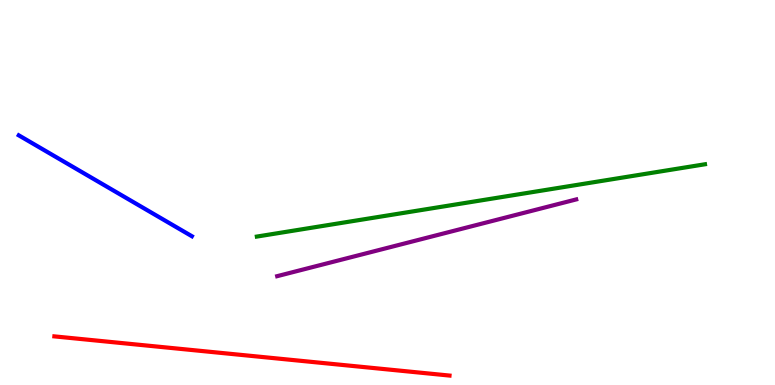[{'lines': ['blue', 'red'], 'intersections': []}, {'lines': ['green', 'red'], 'intersections': []}, {'lines': ['purple', 'red'], 'intersections': []}, {'lines': ['blue', 'green'], 'intersections': []}, {'lines': ['blue', 'purple'], 'intersections': []}, {'lines': ['green', 'purple'], 'intersections': []}]